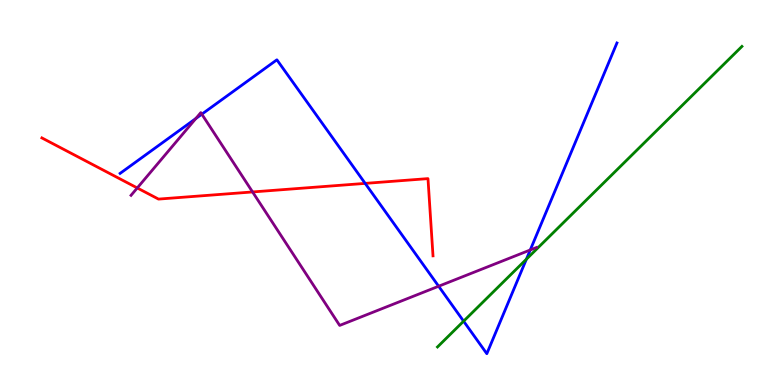[{'lines': ['blue', 'red'], 'intersections': [{'x': 4.71, 'y': 5.24}]}, {'lines': ['green', 'red'], 'intersections': []}, {'lines': ['purple', 'red'], 'intersections': [{'x': 1.77, 'y': 5.12}, {'x': 3.26, 'y': 5.01}]}, {'lines': ['blue', 'green'], 'intersections': [{'x': 5.98, 'y': 1.66}, {'x': 6.79, 'y': 3.27}]}, {'lines': ['blue', 'purple'], 'intersections': [{'x': 2.53, 'y': 6.92}, {'x': 2.6, 'y': 7.03}, {'x': 5.66, 'y': 2.57}, {'x': 6.84, 'y': 3.51}]}, {'lines': ['green', 'purple'], 'intersections': []}]